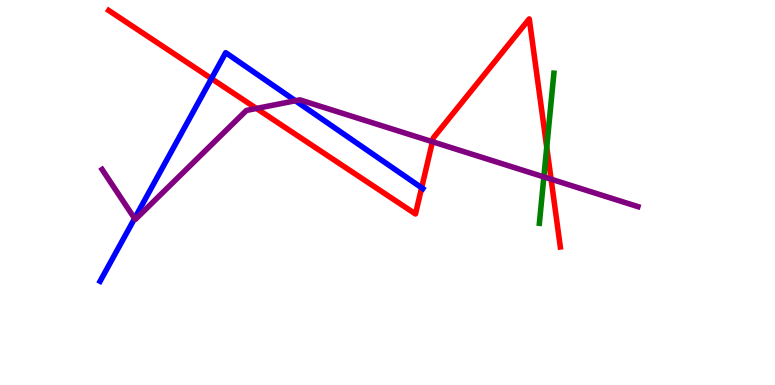[{'lines': ['blue', 'red'], 'intersections': [{'x': 2.73, 'y': 7.96}, {'x': 5.44, 'y': 5.12}]}, {'lines': ['green', 'red'], 'intersections': [{'x': 7.05, 'y': 6.18}]}, {'lines': ['purple', 'red'], 'intersections': [{'x': 3.31, 'y': 7.18}, {'x': 5.58, 'y': 6.32}, {'x': 7.11, 'y': 5.35}]}, {'lines': ['blue', 'green'], 'intersections': []}, {'lines': ['blue', 'purple'], 'intersections': [{'x': 1.74, 'y': 4.33}, {'x': 3.81, 'y': 7.38}]}, {'lines': ['green', 'purple'], 'intersections': [{'x': 7.02, 'y': 5.4}]}]